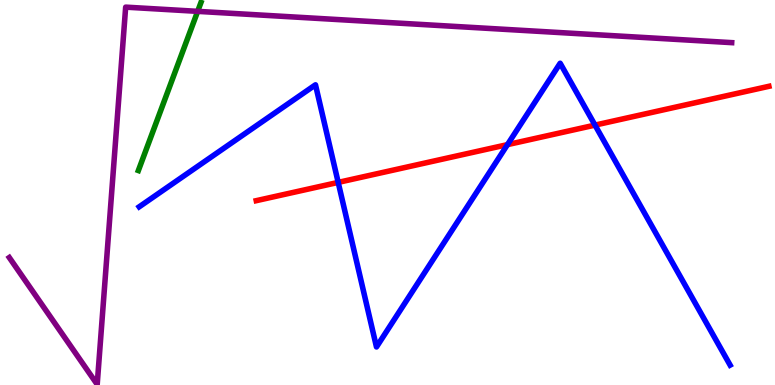[{'lines': ['blue', 'red'], 'intersections': [{'x': 4.36, 'y': 5.26}, {'x': 6.55, 'y': 6.24}, {'x': 7.68, 'y': 6.75}]}, {'lines': ['green', 'red'], 'intersections': []}, {'lines': ['purple', 'red'], 'intersections': []}, {'lines': ['blue', 'green'], 'intersections': []}, {'lines': ['blue', 'purple'], 'intersections': []}, {'lines': ['green', 'purple'], 'intersections': [{'x': 2.55, 'y': 9.71}]}]